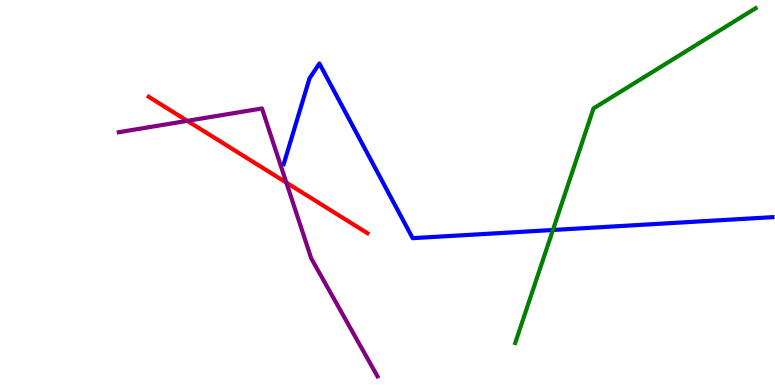[{'lines': ['blue', 'red'], 'intersections': []}, {'lines': ['green', 'red'], 'intersections': []}, {'lines': ['purple', 'red'], 'intersections': [{'x': 2.42, 'y': 6.86}, {'x': 3.69, 'y': 5.26}]}, {'lines': ['blue', 'green'], 'intersections': [{'x': 7.13, 'y': 4.03}]}, {'lines': ['blue', 'purple'], 'intersections': []}, {'lines': ['green', 'purple'], 'intersections': []}]